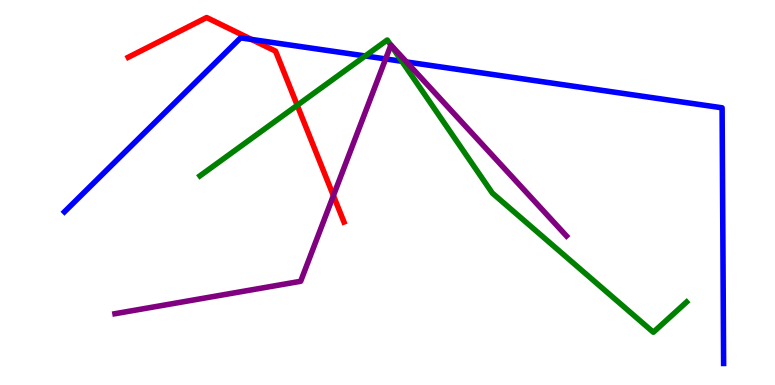[{'lines': ['blue', 'red'], 'intersections': [{'x': 3.25, 'y': 8.98}]}, {'lines': ['green', 'red'], 'intersections': [{'x': 3.84, 'y': 7.27}]}, {'lines': ['purple', 'red'], 'intersections': [{'x': 4.3, 'y': 4.92}]}, {'lines': ['blue', 'green'], 'intersections': [{'x': 4.71, 'y': 8.55}, {'x': 5.19, 'y': 8.41}]}, {'lines': ['blue', 'purple'], 'intersections': [{'x': 4.98, 'y': 8.47}, {'x': 5.24, 'y': 8.39}]}, {'lines': ['green', 'purple'], 'intersections': [{'x': 5.04, 'y': 8.82}]}]